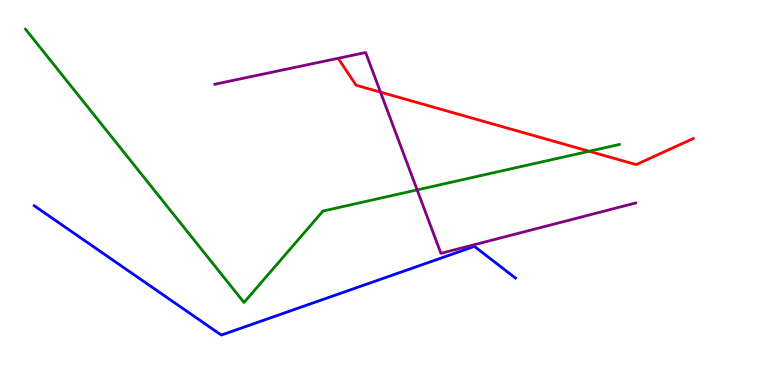[{'lines': ['blue', 'red'], 'intersections': []}, {'lines': ['green', 'red'], 'intersections': [{'x': 7.6, 'y': 6.07}]}, {'lines': ['purple', 'red'], 'intersections': [{'x': 4.91, 'y': 7.61}]}, {'lines': ['blue', 'green'], 'intersections': []}, {'lines': ['blue', 'purple'], 'intersections': []}, {'lines': ['green', 'purple'], 'intersections': [{'x': 5.38, 'y': 5.07}]}]